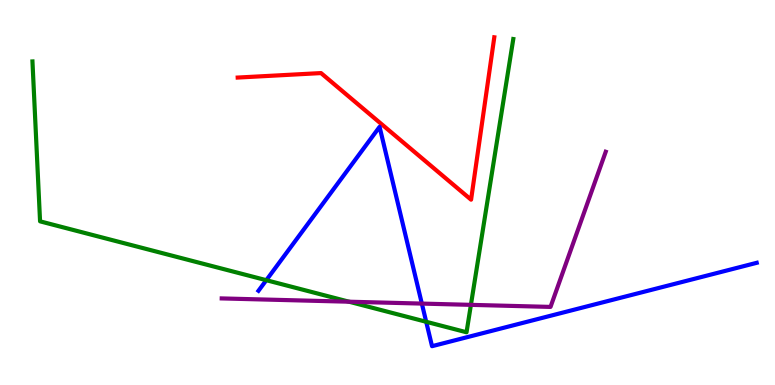[{'lines': ['blue', 'red'], 'intersections': []}, {'lines': ['green', 'red'], 'intersections': []}, {'lines': ['purple', 'red'], 'intersections': []}, {'lines': ['blue', 'green'], 'intersections': [{'x': 3.44, 'y': 2.72}, {'x': 5.5, 'y': 1.64}]}, {'lines': ['blue', 'purple'], 'intersections': [{'x': 5.44, 'y': 2.11}]}, {'lines': ['green', 'purple'], 'intersections': [{'x': 4.5, 'y': 2.16}, {'x': 6.08, 'y': 2.08}]}]